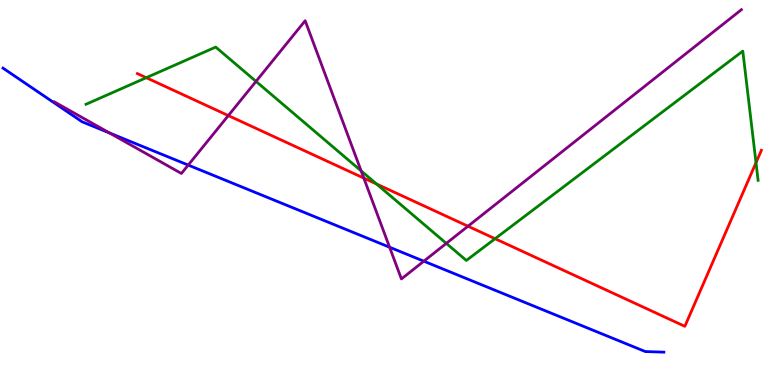[{'lines': ['blue', 'red'], 'intersections': []}, {'lines': ['green', 'red'], 'intersections': [{'x': 1.89, 'y': 7.98}, {'x': 4.86, 'y': 5.22}, {'x': 6.39, 'y': 3.8}, {'x': 9.75, 'y': 5.77}]}, {'lines': ['purple', 'red'], 'intersections': [{'x': 2.95, 'y': 7.0}, {'x': 4.69, 'y': 5.37}, {'x': 6.04, 'y': 4.12}]}, {'lines': ['blue', 'green'], 'intersections': []}, {'lines': ['blue', 'purple'], 'intersections': [{'x': 1.41, 'y': 6.55}, {'x': 2.43, 'y': 5.71}, {'x': 5.03, 'y': 3.58}, {'x': 5.47, 'y': 3.22}]}, {'lines': ['green', 'purple'], 'intersections': [{'x': 3.3, 'y': 7.89}, {'x': 4.66, 'y': 5.56}, {'x': 5.76, 'y': 3.68}]}]